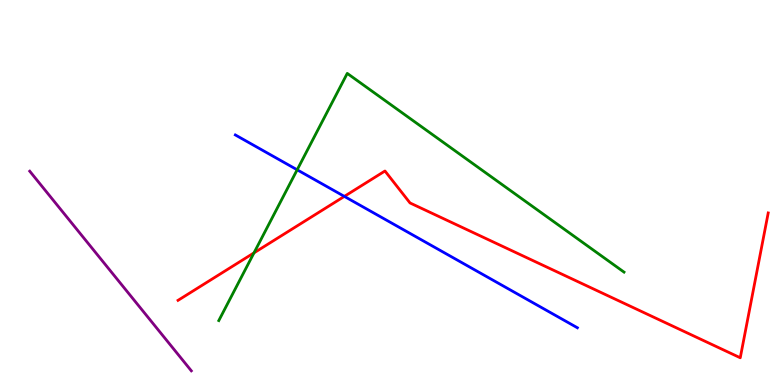[{'lines': ['blue', 'red'], 'intersections': [{'x': 4.44, 'y': 4.9}]}, {'lines': ['green', 'red'], 'intersections': [{'x': 3.28, 'y': 3.43}]}, {'lines': ['purple', 'red'], 'intersections': []}, {'lines': ['blue', 'green'], 'intersections': [{'x': 3.83, 'y': 5.59}]}, {'lines': ['blue', 'purple'], 'intersections': []}, {'lines': ['green', 'purple'], 'intersections': []}]